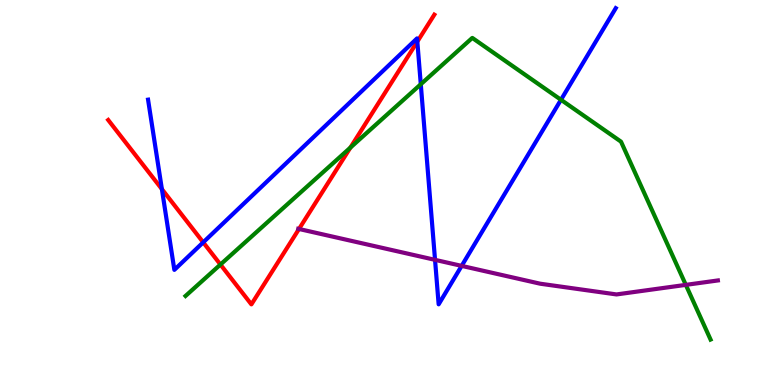[{'lines': ['blue', 'red'], 'intersections': [{'x': 2.09, 'y': 5.09}, {'x': 2.62, 'y': 3.71}, {'x': 5.38, 'y': 8.92}]}, {'lines': ['green', 'red'], 'intersections': [{'x': 2.84, 'y': 3.13}, {'x': 4.52, 'y': 6.17}]}, {'lines': ['purple', 'red'], 'intersections': [{'x': 3.86, 'y': 4.05}]}, {'lines': ['blue', 'green'], 'intersections': [{'x': 5.43, 'y': 7.81}, {'x': 7.24, 'y': 7.41}]}, {'lines': ['blue', 'purple'], 'intersections': [{'x': 5.61, 'y': 3.25}, {'x': 5.96, 'y': 3.09}]}, {'lines': ['green', 'purple'], 'intersections': [{'x': 8.85, 'y': 2.6}]}]